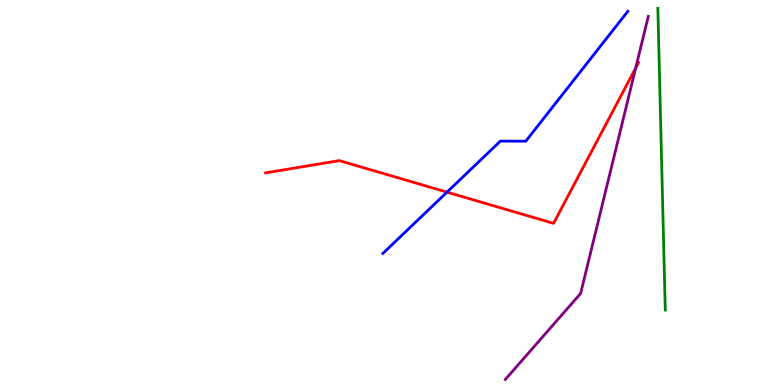[{'lines': ['blue', 'red'], 'intersections': [{'x': 5.77, 'y': 5.01}]}, {'lines': ['green', 'red'], 'intersections': []}, {'lines': ['purple', 'red'], 'intersections': [{'x': 8.2, 'y': 8.24}]}, {'lines': ['blue', 'green'], 'intersections': []}, {'lines': ['blue', 'purple'], 'intersections': []}, {'lines': ['green', 'purple'], 'intersections': []}]